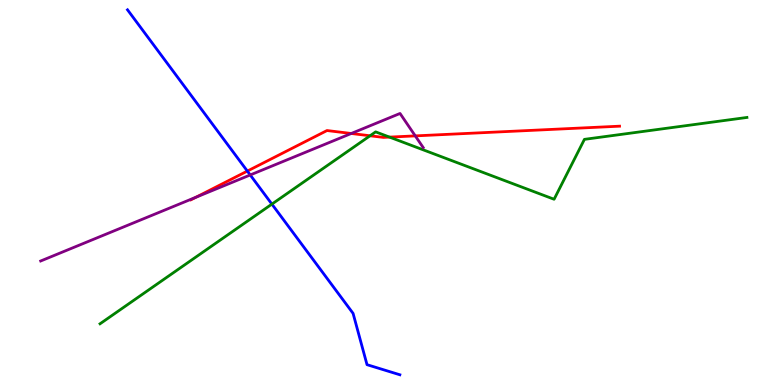[{'lines': ['blue', 'red'], 'intersections': [{'x': 3.19, 'y': 5.56}]}, {'lines': ['green', 'red'], 'intersections': [{'x': 4.77, 'y': 6.47}, {'x': 5.03, 'y': 6.44}]}, {'lines': ['purple', 'red'], 'intersections': [{'x': 2.53, 'y': 4.88}, {'x': 4.53, 'y': 6.53}, {'x': 5.36, 'y': 6.47}]}, {'lines': ['blue', 'green'], 'intersections': [{'x': 3.51, 'y': 4.7}]}, {'lines': ['blue', 'purple'], 'intersections': [{'x': 3.23, 'y': 5.46}]}, {'lines': ['green', 'purple'], 'intersections': []}]